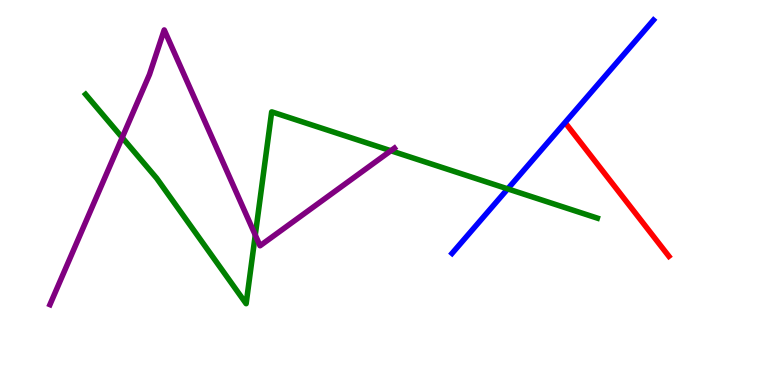[{'lines': ['blue', 'red'], 'intersections': []}, {'lines': ['green', 'red'], 'intersections': []}, {'lines': ['purple', 'red'], 'intersections': []}, {'lines': ['blue', 'green'], 'intersections': [{'x': 6.55, 'y': 5.09}]}, {'lines': ['blue', 'purple'], 'intersections': []}, {'lines': ['green', 'purple'], 'intersections': [{'x': 1.58, 'y': 6.43}, {'x': 3.29, 'y': 3.9}, {'x': 5.04, 'y': 6.08}]}]